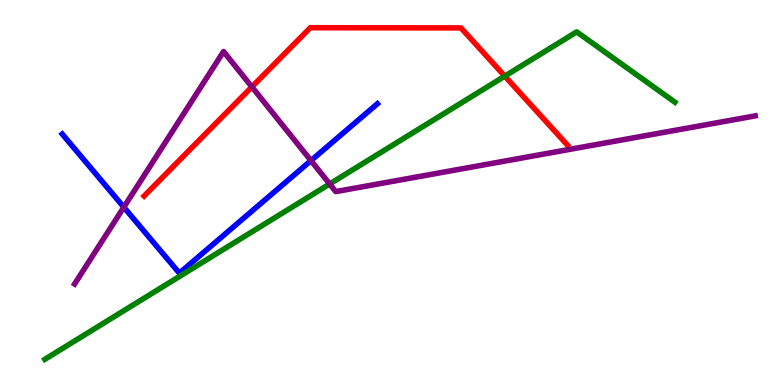[{'lines': ['blue', 'red'], 'intersections': []}, {'lines': ['green', 'red'], 'intersections': [{'x': 6.51, 'y': 8.02}]}, {'lines': ['purple', 'red'], 'intersections': [{'x': 3.25, 'y': 7.74}]}, {'lines': ['blue', 'green'], 'intersections': []}, {'lines': ['blue', 'purple'], 'intersections': [{'x': 1.6, 'y': 4.62}, {'x': 4.01, 'y': 5.83}]}, {'lines': ['green', 'purple'], 'intersections': [{'x': 4.25, 'y': 5.22}]}]